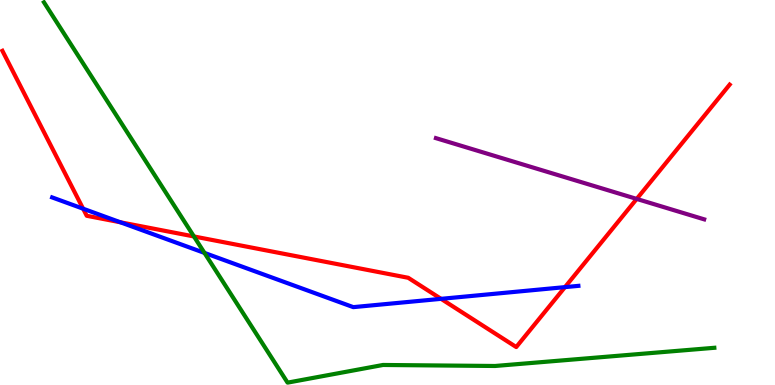[{'lines': ['blue', 'red'], 'intersections': [{'x': 1.07, 'y': 4.58}, {'x': 1.55, 'y': 4.23}, {'x': 5.69, 'y': 2.24}, {'x': 7.29, 'y': 2.54}]}, {'lines': ['green', 'red'], 'intersections': [{'x': 2.5, 'y': 3.86}]}, {'lines': ['purple', 'red'], 'intersections': [{'x': 8.22, 'y': 4.83}]}, {'lines': ['blue', 'green'], 'intersections': [{'x': 2.64, 'y': 3.43}]}, {'lines': ['blue', 'purple'], 'intersections': []}, {'lines': ['green', 'purple'], 'intersections': []}]